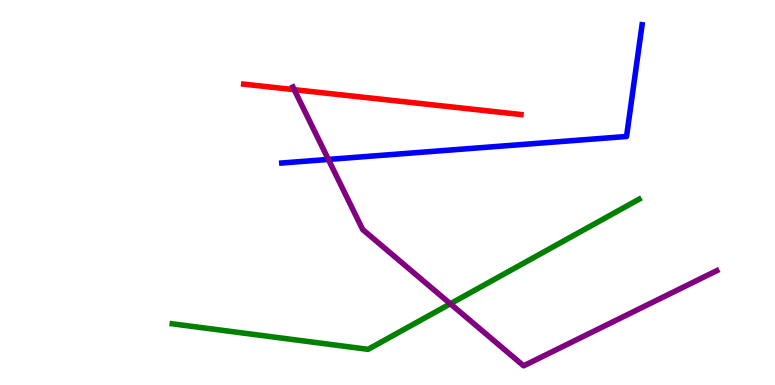[{'lines': ['blue', 'red'], 'intersections': []}, {'lines': ['green', 'red'], 'intersections': []}, {'lines': ['purple', 'red'], 'intersections': [{'x': 3.8, 'y': 7.67}]}, {'lines': ['blue', 'green'], 'intersections': []}, {'lines': ['blue', 'purple'], 'intersections': [{'x': 4.24, 'y': 5.86}]}, {'lines': ['green', 'purple'], 'intersections': [{'x': 5.81, 'y': 2.11}]}]